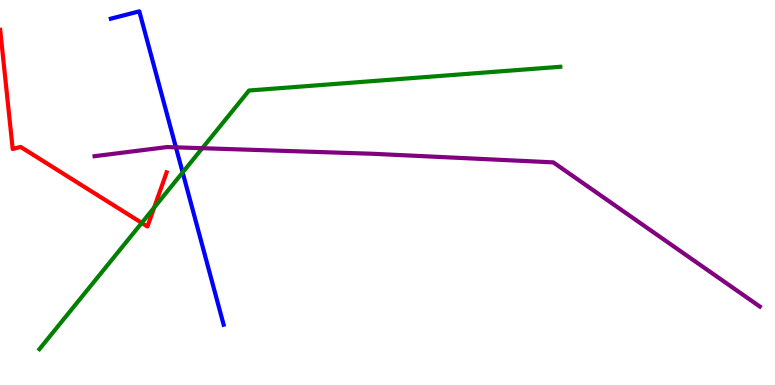[{'lines': ['blue', 'red'], 'intersections': []}, {'lines': ['green', 'red'], 'intersections': [{'x': 1.83, 'y': 4.21}, {'x': 1.99, 'y': 4.61}]}, {'lines': ['purple', 'red'], 'intersections': []}, {'lines': ['blue', 'green'], 'intersections': [{'x': 2.36, 'y': 5.52}]}, {'lines': ['blue', 'purple'], 'intersections': [{'x': 2.27, 'y': 6.17}]}, {'lines': ['green', 'purple'], 'intersections': [{'x': 2.61, 'y': 6.15}]}]